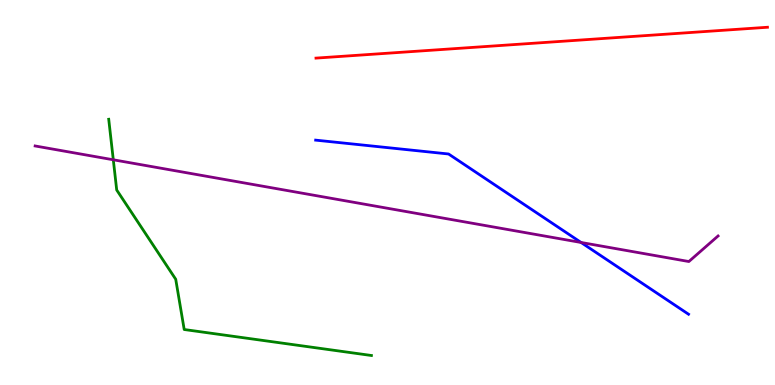[{'lines': ['blue', 'red'], 'intersections': []}, {'lines': ['green', 'red'], 'intersections': []}, {'lines': ['purple', 'red'], 'intersections': []}, {'lines': ['blue', 'green'], 'intersections': []}, {'lines': ['blue', 'purple'], 'intersections': [{'x': 7.5, 'y': 3.7}]}, {'lines': ['green', 'purple'], 'intersections': [{'x': 1.46, 'y': 5.85}]}]